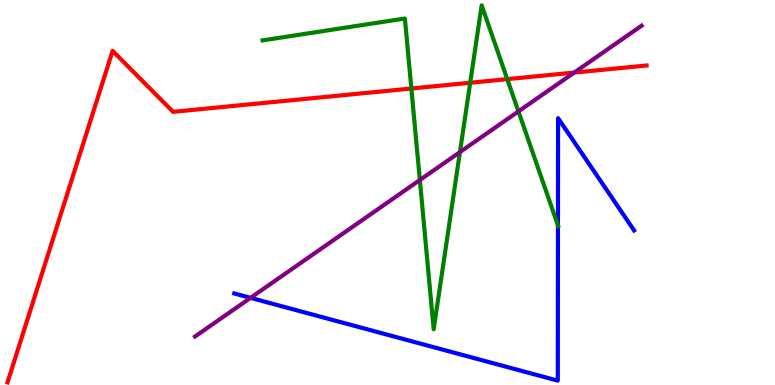[{'lines': ['blue', 'red'], 'intersections': []}, {'lines': ['green', 'red'], 'intersections': [{'x': 5.31, 'y': 7.7}, {'x': 6.07, 'y': 7.85}, {'x': 6.55, 'y': 7.94}]}, {'lines': ['purple', 'red'], 'intersections': [{'x': 7.41, 'y': 8.11}]}, {'lines': ['blue', 'green'], 'intersections': [{'x': 7.2, 'y': 4.15}]}, {'lines': ['blue', 'purple'], 'intersections': [{'x': 3.23, 'y': 2.26}]}, {'lines': ['green', 'purple'], 'intersections': [{'x': 5.42, 'y': 5.32}, {'x': 5.93, 'y': 6.05}, {'x': 6.69, 'y': 7.11}]}]